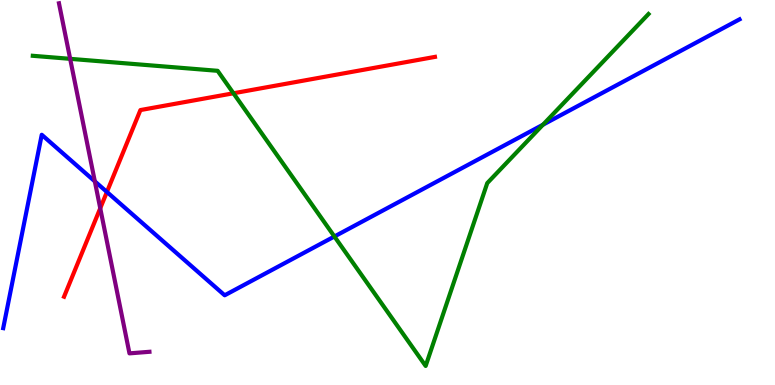[{'lines': ['blue', 'red'], 'intersections': [{'x': 1.38, 'y': 5.01}]}, {'lines': ['green', 'red'], 'intersections': [{'x': 3.01, 'y': 7.58}]}, {'lines': ['purple', 'red'], 'intersections': [{'x': 1.29, 'y': 4.59}]}, {'lines': ['blue', 'green'], 'intersections': [{'x': 4.31, 'y': 3.86}, {'x': 7.01, 'y': 6.76}]}, {'lines': ['blue', 'purple'], 'intersections': [{'x': 1.22, 'y': 5.29}]}, {'lines': ['green', 'purple'], 'intersections': [{'x': 0.905, 'y': 8.47}]}]